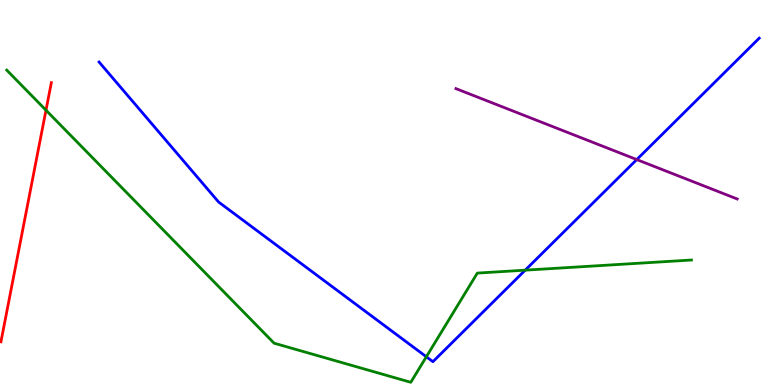[{'lines': ['blue', 'red'], 'intersections': []}, {'lines': ['green', 'red'], 'intersections': [{'x': 0.593, 'y': 7.14}]}, {'lines': ['purple', 'red'], 'intersections': []}, {'lines': ['blue', 'green'], 'intersections': [{'x': 5.5, 'y': 0.733}, {'x': 6.78, 'y': 2.98}]}, {'lines': ['blue', 'purple'], 'intersections': [{'x': 8.22, 'y': 5.86}]}, {'lines': ['green', 'purple'], 'intersections': []}]